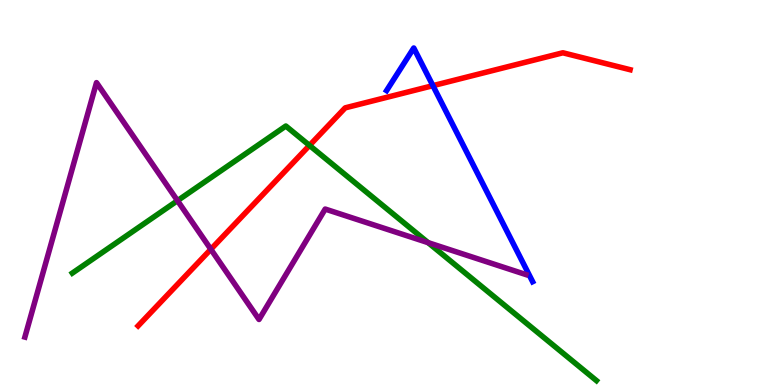[{'lines': ['blue', 'red'], 'intersections': [{'x': 5.59, 'y': 7.78}]}, {'lines': ['green', 'red'], 'intersections': [{'x': 3.99, 'y': 6.22}]}, {'lines': ['purple', 'red'], 'intersections': [{'x': 2.72, 'y': 3.53}]}, {'lines': ['blue', 'green'], 'intersections': []}, {'lines': ['blue', 'purple'], 'intersections': []}, {'lines': ['green', 'purple'], 'intersections': [{'x': 2.29, 'y': 4.79}, {'x': 5.52, 'y': 3.7}]}]